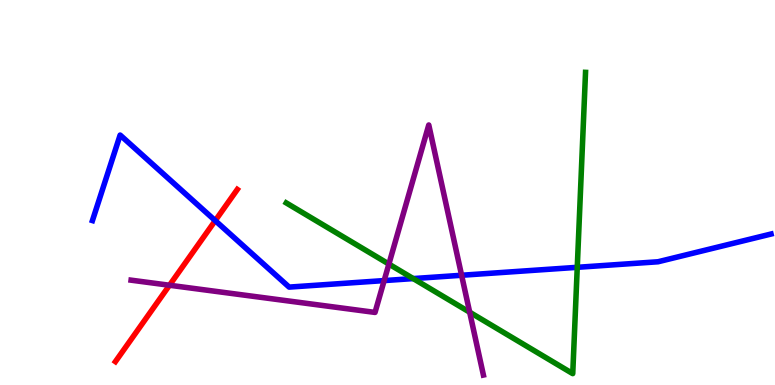[{'lines': ['blue', 'red'], 'intersections': [{'x': 2.78, 'y': 4.27}]}, {'lines': ['green', 'red'], 'intersections': []}, {'lines': ['purple', 'red'], 'intersections': [{'x': 2.19, 'y': 2.59}]}, {'lines': ['blue', 'green'], 'intersections': [{'x': 5.33, 'y': 2.76}, {'x': 7.45, 'y': 3.06}]}, {'lines': ['blue', 'purple'], 'intersections': [{'x': 4.96, 'y': 2.71}, {'x': 5.96, 'y': 2.85}]}, {'lines': ['green', 'purple'], 'intersections': [{'x': 5.02, 'y': 3.14}, {'x': 6.06, 'y': 1.89}]}]